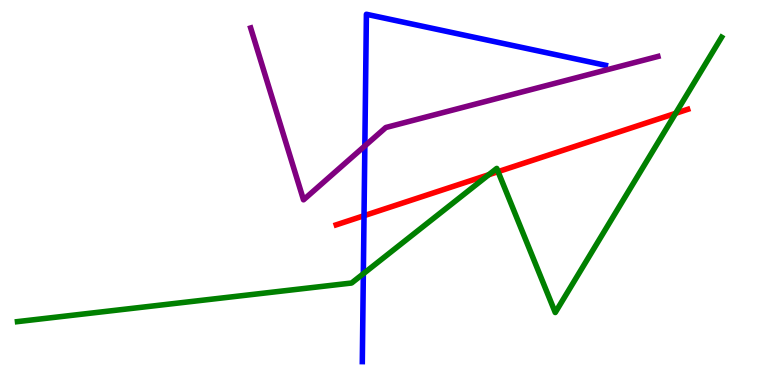[{'lines': ['blue', 'red'], 'intersections': [{'x': 4.7, 'y': 4.4}]}, {'lines': ['green', 'red'], 'intersections': [{'x': 6.31, 'y': 5.46}, {'x': 6.43, 'y': 5.54}, {'x': 8.72, 'y': 7.06}]}, {'lines': ['purple', 'red'], 'intersections': []}, {'lines': ['blue', 'green'], 'intersections': [{'x': 4.69, 'y': 2.89}]}, {'lines': ['blue', 'purple'], 'intersections': [{'x': 4.71, 'y': 6.21}]}, {'lines': ['green', 'purple'], 'intersections': []}]